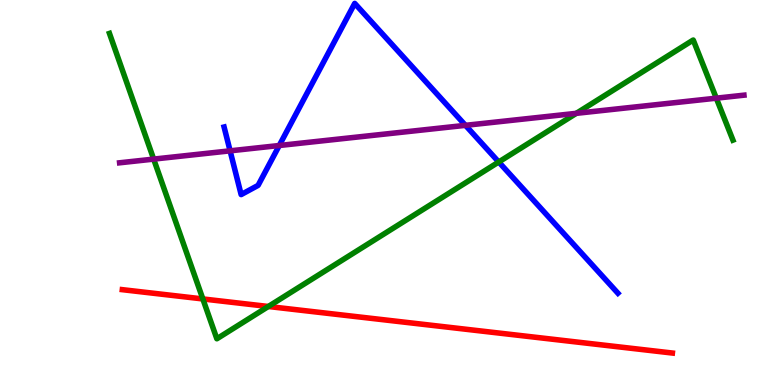[{'lines': ['blue', 'red'], 'intersections': []}, {'lines': ['green', 'red'], 'intersections': [{'x': 2.62, 'y': 2.24}, {'x': 3.46, 'y': 2.04}]}, {'lines': ['purple', 'red'], 'intersections': []}, {'lines': ['blue', 'green'], 'intersections': [{'x': 6.44, 'y': 5.79}]}, {'lines': ['blue', 'purple'], 'intersections': [{'x': 2.97, 'y': 6.08}, {'x': 3.6, 'y': 6.22}, {'x': 6.01, 'y': 6.74}]}, {'lines': ['green', 'purple'], 'intersections': [{'x': 1.98, 'y': 5.87}, {'x': 7.44, 'y': 7.06}, {'x': 9.24, 'y': 7.45}]}]